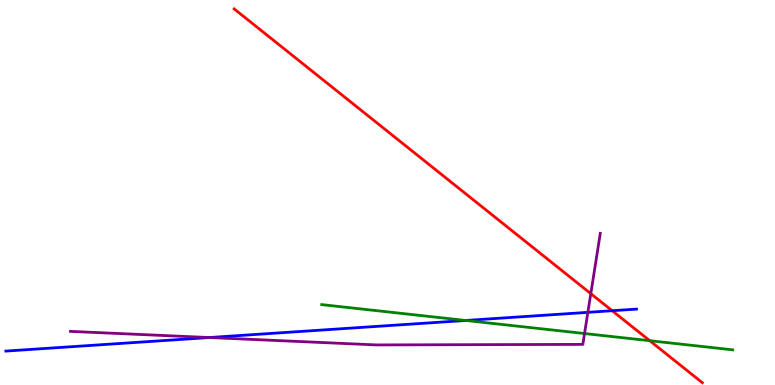[{'lines': ['blue', 'red'], 'intersections': [{'x': 7.9, 'y': 1.93}]}, {'lines': ['green', 'red'], 'intersections': [{'x': 8.38, 'y': 1.15}]}, {'lines': ['purple', 'red'], 'intersections': [{'x': 7.62, 'y': 2.37}]}, {'lines': ['blue', 'green'], 'intersections': [{'x': 6.01, 'y': 1.68}]}, {'lines': ['blue', 'purple'], 'intersections': [{'x': 2.7, 'y': 1.23}, {'x': 7.59, 'y': 1.89}]}, {'lines': ['green', 'purple'], 'intersections': [{'x': 7.54, 'y': 1.34}]}]